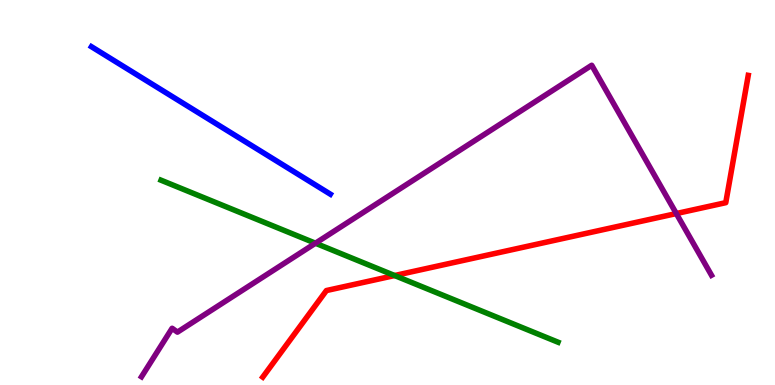[{'lines': ['blue', 'red'], 'intersections': []}, {'lines': ['green', 'red'], 'intersections': [{'x': 5.09, 'y': 2.84}]}, {'lines': ['purple', 'red'], 'intersections': [{'x': 8.73, 'y': 4.45}]}, {'lines': ['blue', 'green'], 'intersections': []}, {'lines': ['blue', 'purple'], 'intersections': []}, {'lines': ['green', 'purple'], 'intersections': [{'x': 4.07, 'y': 3.68}]}]